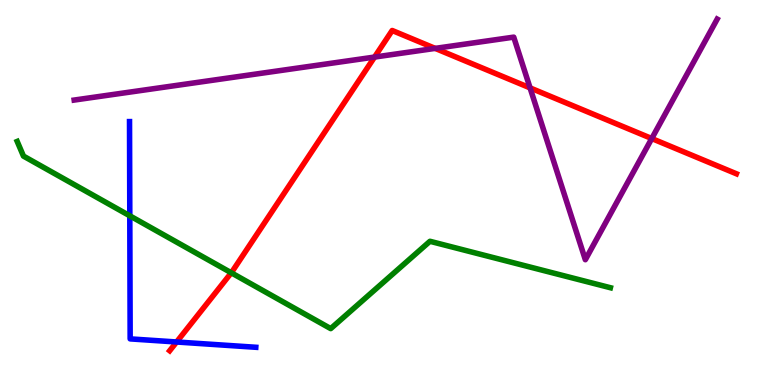[{'lines': ['blue', 'red'], 'intersections': [{'x': 2.28, 'y': 1.12}]}, {'lines': ['green', 'red'], 'intersections': [{'x': 2.98, 'y': 2.91}]}, {'lines': ['purple', 'red'], 'intersections': [{'x': 4.83, 'y': 8.52}, {'x': 5.62, 'y': 8.74}, {'x': 6.84, 'y': 7.72}, {'x': 8.41, 'y': 6.4}]}, {'lines': ['blue', 'green'], 'intersections': [{'x': 1.67, 'y': 4.39}]}, {'lines': ['blue', 'purple'], 'intersections': []}, {'lines': ['green', 'purple'], 'intersections': []}]